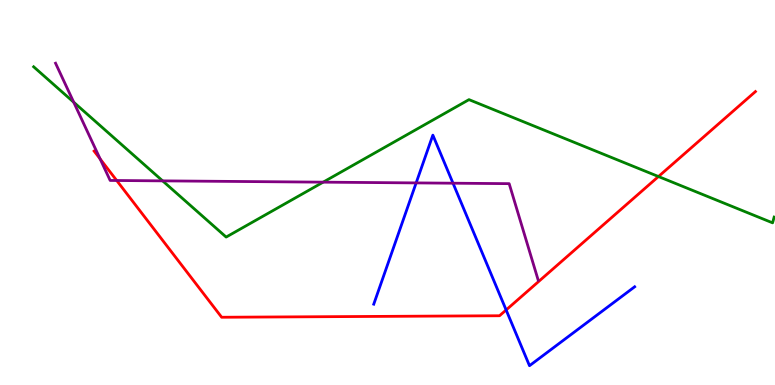[{'lines': ['blue', 'red'], 'intersections': [{'x': 6.53, 'y': 1.95}]}, {'lines': ['green', 'red'], 'intersections': [{'x': 8.5, 'y': 5.41}]}, {'lines': ['purple', 'red'], 'intersections': [{'x': 1.29, 'y': 5.87}, {'x': 1.51, 'y': 5.31}]}, {'lines': ['blue', 'green'], 'intersections': []}, {'lines': ['blue', 'purple'], 'intersections': [{'x': 5.37, 'y': 5.25}, {'x': 5.85, 'y': 5.24}]}, {'lines': ['green', 'purple'], 'intersections': [{'x': 0.951, 'y': 7.34}, {'x': 2.1, 'y': 5.3}, {'x': 4.17, 'y': 5.27}]}]